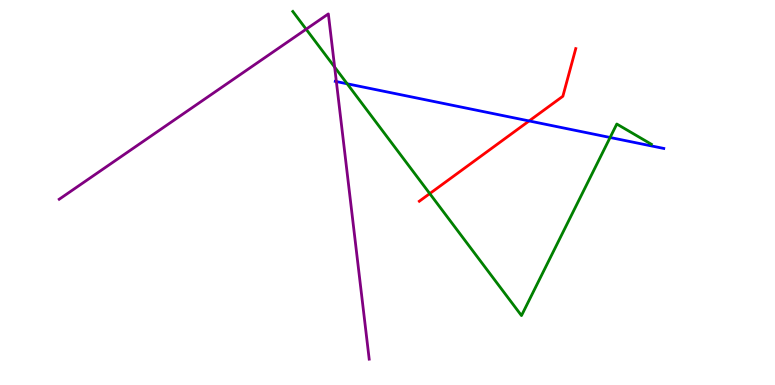[{'lines': ['blue', 'red'], 'intersections': [{'x': 6.83, 'y': 6.86}]}, {'lines': ['green', 'red'], 'intersections': [{'x': 5.55, 'y': 4.97}]}, {'lines': ['purple', 'red'], 'intersections': []}, {'lines': ['blue', 'green'], 'intersections': [{'x': 4.48, 'y': 7.82}, {'x': 7.87, 'y': 6.43}]}, {'lines': ['blue', 'purple'], 'intersections': [{'x': 4.34, 'y': 7.88}]}, {'lines': ['green', 'purple'], 'intersections': [{'x': 3.95, 'y': 9.24}, {'x': 4.32, 'y': 8.26}]}]